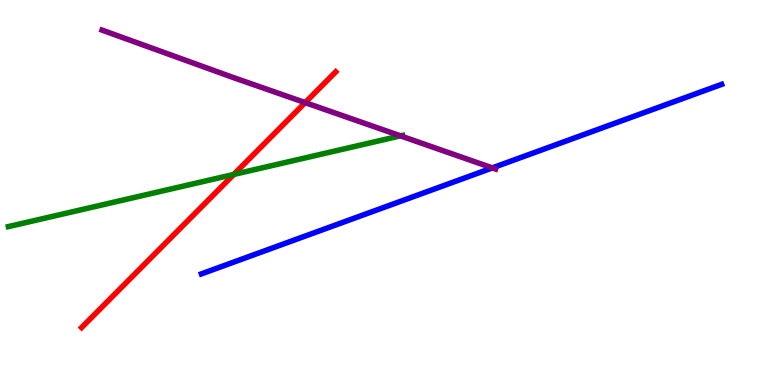[{'lines': ['blue', 'red'], 'intersections': []}, {'lines': ['green', 'red'], 'intersections': [{'x': 3.02, 'y': 5.47}]}, {'lines': ['purple', 'red'], 'intersections': [{'x': 3.94, 'y': 7.33}]}, {'lines': ['blue', 'green'], 'intersections': []}, {'lines': ['blue', 'purple'], 'intersections': [{'x': 6.35, 'y': 5.64}]}, {'lines': ['green', 'purple'], 'intersections': [{'x': 5.17, 'y': 6.47}]}]